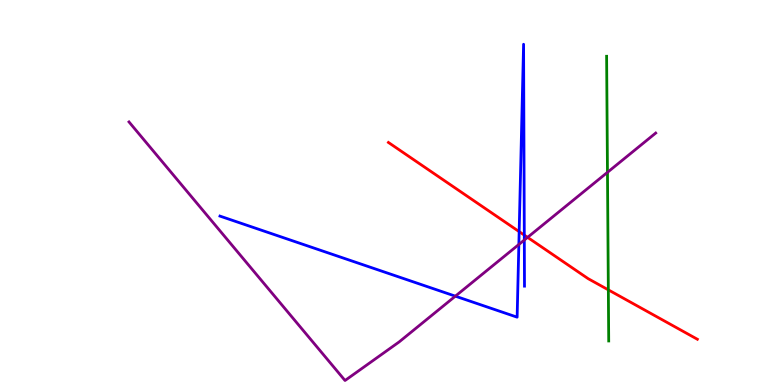[{'lines': ['blue', 'red'], 'intersections': [{'x': 6.7, 'y': 3.98}, {'x': 6.77, 'y': 3.89}]}, {'lines': ['green', 'red'], 'intersections': [{'x': 7.85, 'y': 2.47}]}, {'lines': ['purple', 'red'], 'intersections': [{'x': 6.81, 'y': 3.83}]}, {'lines': ['blue', 'green'], 'intersections': []}, {'lines': ['blue', 'purple'], 'intersections': [{'x': 5.88, 'y': 2.31}, {'x': 6.69, 'y': 3.65}, {'x': 6.77, 'y': 3.77}]}, {'lines': ['green', 'purple'], 'intersections': [{'x': 7.84, 'y': 5.52}]}]